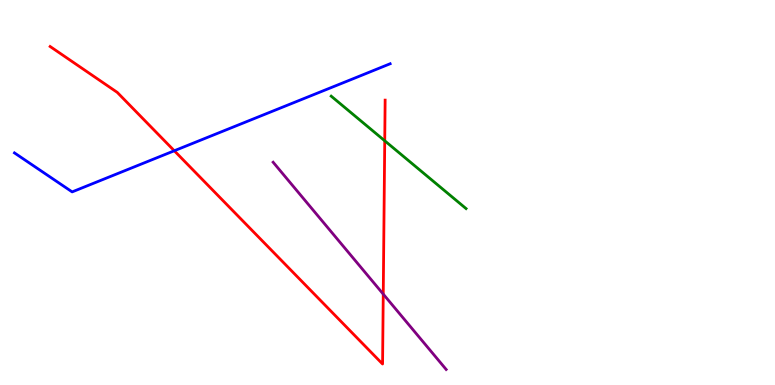[{'lines': ['blue', 'red'], 'intersections': [{'x': 2.25, 'y': 6.08}]}, {'lines': ['green', 'red'], 'intersections': [{'x': 4.96, 'y': 6.34}]}, {'lines': ['purple', 'red'], 'intersections': [{'x': 4.95, 'y': 2.36}]}, {'lines': ['blue', 'green'], 'intersections': []}, {'lines': ['blue', 'purple'], 'intersections': []}, {'lines': ['green', 'purple'], 'intersections': []}]